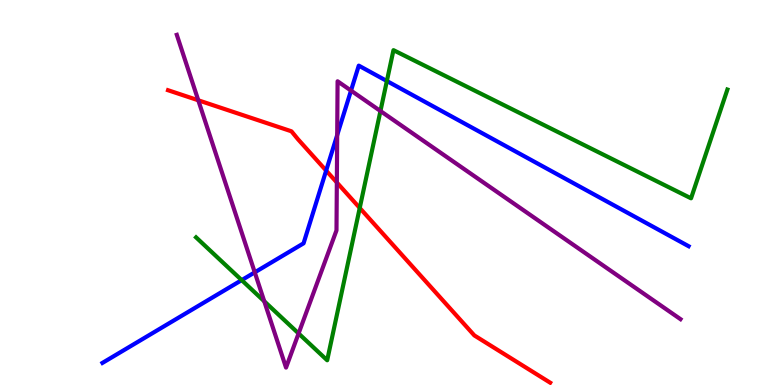[{'lines': ['blue', 'red'], 'intersections': [{'x': 4.21, 'y': 5.57}]}, {'lines': ['green', 'red'], 'intersections': [{'x': 4.64, 'y': 4.6}]}, {'lines': ['purple', 'red'], 'intersections': [{'x': 2.56, 'y': 7.4}, {'x': 4.35, 'y': 5.26}]}, {'lines': ['blue', 'green'], 'intersections': [{'x': 3.12, 'y': 2.72}, {'x': 4.99, 'y': 7.9}]}, {'lines': ['blue', 'purple'], 'intersections': [{'x': 3.29, 'y': 2.93}, {'x': 4.35, 'y': 6.49}, {'x': 4.53, 'y': 7.65}]}, {'lines': ['green', 'purple'], 'intersections': [{'x': 3.41, 'y': 2.17}, {'x': 3.85, 'y': 1.34}, {'x': 4.91, 'y': 7.12}]}]